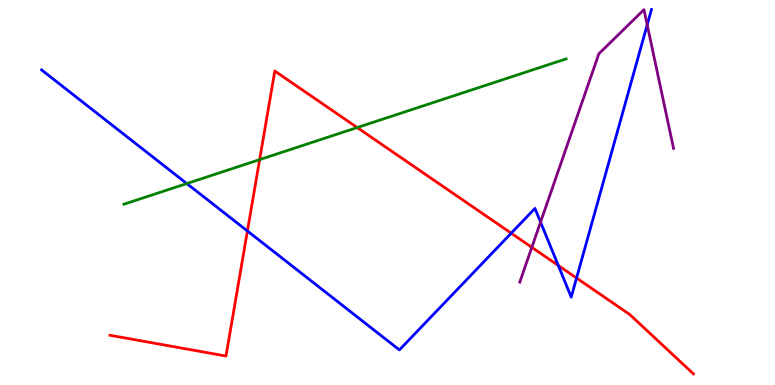[{'lines': ['blue', 'red'], 'intersections': [{'x': 3.19, 'y': 4.0}, {'x': 6.6, 'y': 3.94}, {'x': 7.2, 'y': 3.1}, {'x': 7.44, 'y': 2.78}]}, {'lines': ['green', 'red'], 'intersections': [{'x': 3.35, 'y': 5.85}, {'x': 4.61, 'y': 6.69}]}, {'lines': ['purple', 'red'], 'intersections': [{'x': 6.86, 'y': 3.58}]}, {'lines': ['blue', 'green'], 'intersections': [{'x': 2.41, 'y': 5.23}]}, {'lines': ['blue', 'purple'], 'intersections': [{'x': 6.98, 'y': 4.23}, {'x': 8.35, 'y': 9.36}]}, {'lines': ['green', 'purple'], 'intersections': []}]